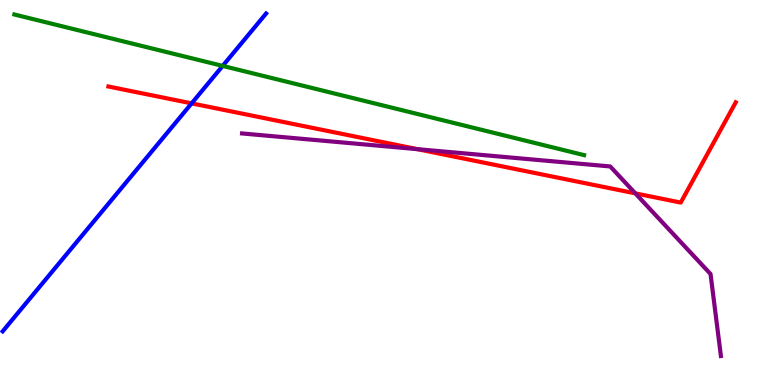[{'lines': ['blue', 'red'], 'intersections': [{'x': 2.47, 'y': 7.32}]}, {'lines': ['green', 'red'], 'intersections': []}, {'lines': ['purple', 'red'], 'intersections': [{'x': 5.39, 'y': 6.13}, {'x': 8.2, 'y': 4.98}]}, {'lines': ['blue', 'green'], 'intersections': [{'x': 2.87, 'y': 8.29}]}, {'lines': ['blue', 'purple'], 'intersections': []}, {'lines': ['green', 'purple'], 'intersections': []}]